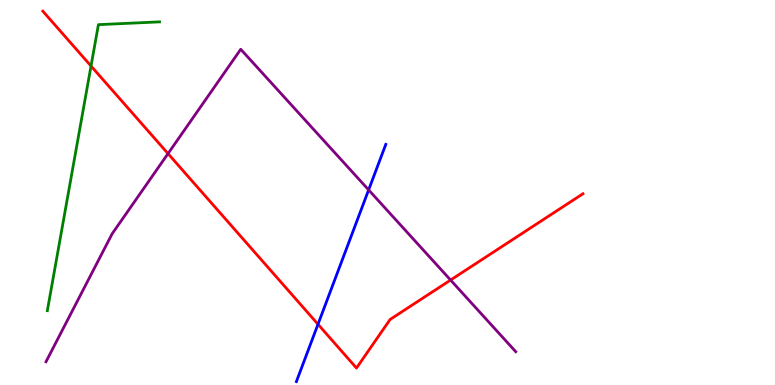[{'lines': ['blue', 'red'], 'intersections': [{'x': 4.1, 'y': 1.58}]}, {'lines': ['green', 'red'], 'intersections': [{'x': 1.17, 'y': 8.29}]}, {'lines': ['purple', 'red'], 'intersections': [{'x': 2.17, 'y': 6.01}, {'x': 5.81, 'y': 2.73}]}, {'lines': ['blue', 'green'], 'intersections': []}, {'lines': ['blue', 'purple'], 'intersections': [{'x': 4.76, 'y': 5.07}]}, {'lines': ['green', 'purple'], 'intersections': []}]